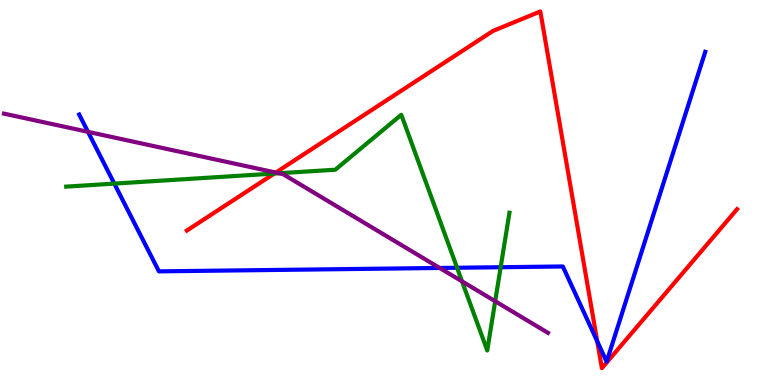[{'lines': ['blue', 'red'], 'intersections': [{'x': 7.71, 'y': 1.13}]}, {'lines': ['green', 'red'], 'intersections': [{'x': 3.54, 'y': 5.49}]}, {'lines': ['purple', 'red'], 'intersections': [{'x': 3.56, 'y': 5.52}]}, {'lines': ['blue', 'green'], 'intersections': [{'x': 1.47, 'y': 5.23}, {'x': 5.9, 'y': 3.05}, {'x': 6.46, 'y': 3.06}]}, {'lines': ['blue', 'purple'], 'intersections': [{'x': 1.14, 'y': 6.58}, {'x': 5.67, 'y': 3.04}]}, {'lines': ['green', 'purple'], 'intersections': [{'x': 3.6, 'y': 5.5}, {'x': 5.96, 'y': 2.69}, {'x': 6.39, 'y': 2.18}]}]